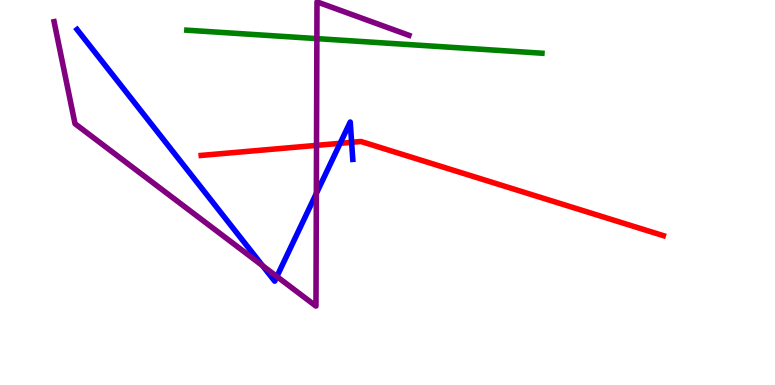[{'lines': ['blue', 'red'], 'intersections': [{'x': 4.39, 'y': 6.28}, {'x': 4.54, 'y': 6.3}]}, {'lines': ['green', 'red'], 'intersections': []}, {'lines': ['purple', 'red'], 'intersections': [{'x': 4.08, 'y': 6.22}]}, {'lines': ['blue', 'green'], 'intersections': []}, {'lines': ['blue', 'purple'], 'intersections': [{'x': 3.39, 'y': 3.1}, {'x': 3.57, 'y': 2.82}, {'x': 4.08, 'y': 4.98}]}, {'lines': ['green', 'purple'], 'intersections': [{'x': 4.09, 'y': 9.0}]}]